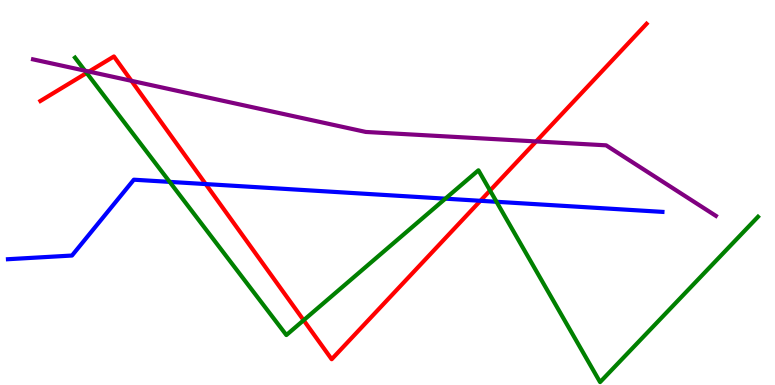[{'lines': ['blue', 'red'], 'intersections': [{'x': 2.65, 'y': 5.22}, {'x': 6.2, 'y': 4.78}]}, {'lines': ['green', 'red'], 'intersections': [{'x': 1.12, 'y': 8.11}, {'x': 3.92, 'y': 1.68}, {'x': 6.32, 'y': 5.05}]}, {'lines': ['purple', 'red'], 'intersections': [{'x': 1.15, 'y': 8.14}, {'x': 1.7, 'y': 7.9}, {'x': 6.92, 'y': 6.33}]}, {'lines': ['blue', 'green'], 'intersections': [{'x': 2.19, 'y': 5.28}, {'x': 5.75, 'y': 4.84}, {'x': 6.41, 'y': 4.76}]}, {'lines': ['blue', 'purple'], 'intersections': []}, {'lines': ['green', 'purple'], 'intersections': [{'x': 1.1, 'y': 8.16}]}]